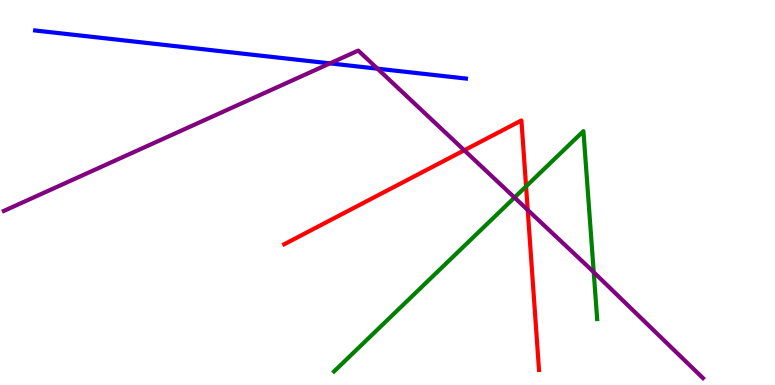[{'lines': ['blue', 'red'], 'intersections': []}, {'lines': ['green', 'red'], 'intersections': [{'x': 6.79, 'y': 5.16}]}, {'lines': ['purple', 'red'], 'intersections': [{'x': 5.99, 'y': 6.1}, {'x': 6.81, 'y': 4.55}]}, {'lines': ['blue', 'green'], 'intersections': []}, {'lines': ['blue', 'purple'], 'intersections': [{'x': 4.26, 'y': 8.35}, {'x': 4.87, 'y': 8.22}]}, {'lines': ['green', 'purple'], 'intersections': [{'x': 6.64, 'y': 4.87}, {'x': 7.66, 'y': 2.93}]}]